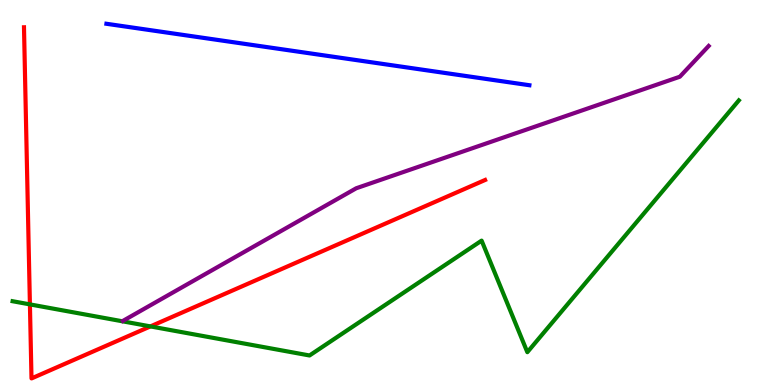[{'lines': ['blue', 'red'], 'intersections': []}, {'lines': ['green', 'red'], 'intersections': [{'x': 0.386, 'y': 2.09}, {'x': 1.94, 'y': 1.52}]}, {'lines': ['purple', 'red'], 'intersections': []}, {'lines': ['blue', 'green'], 'intersections': []}, {'lines': ['blue', 'purple'], 'intersections': []}, {'lines': ['green', 'purple'], 'intersections': []}]